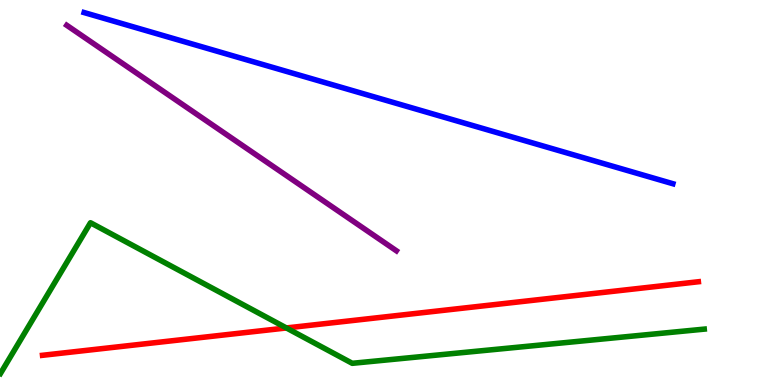[{'lines': ['blue', 'red'], 'intersections': []}, {'lines': ['green', 'red'], 'intersections': [{'x': 3.7, 'y': 1.48}]}, {'lines': ['purple', 'red'], 'intersections': []}, {'lines': ['blue', 'green'], 'intersections': []}, {'lines': ['blue', 'purple'], 'intersections': []}, {'lines': ['green', 'purple'], 'intersections': []}]